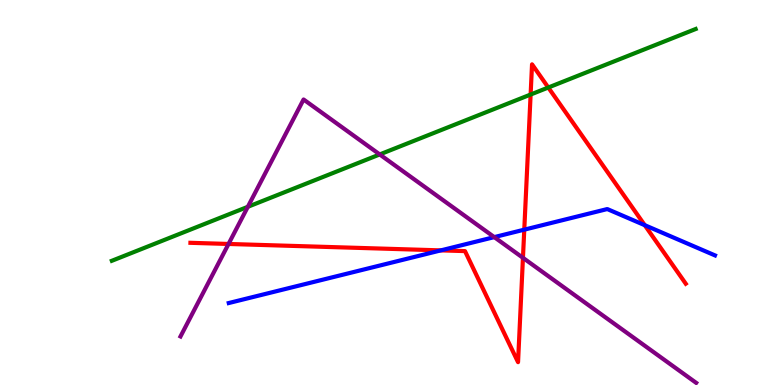[{'lines': ['blue', 'red'], 'intersections': [{'x': 5.69, 'y': 3.5}, {'x': 6.76, 'y': 4.03}, {'x': 8.32, 'y': 4.15}]}, {'lines': ['green', 'red'], 'intersections': [{'x': 6.85, 'y': 7.54}, {'x': 7.07, 'y': 7.73}]}, {'lines': ['purple', 'red'], 'intersections': [{'x': 2.95, 'y': 3.66}, {'x': 6.75, 'y': 3.3}]}, {'lines': ['blue', 'green'], 'intersections': []}, {'lines': ['blue', 'purple'], 'intersections': [{'x': 6.38, 'y': 3.84}]}, {'lines': ['green', 'purple'], 'intersections': [{'x': 3.2, 'y': 4.63}, {'x': 4.9, 'y': 5.99}]}]